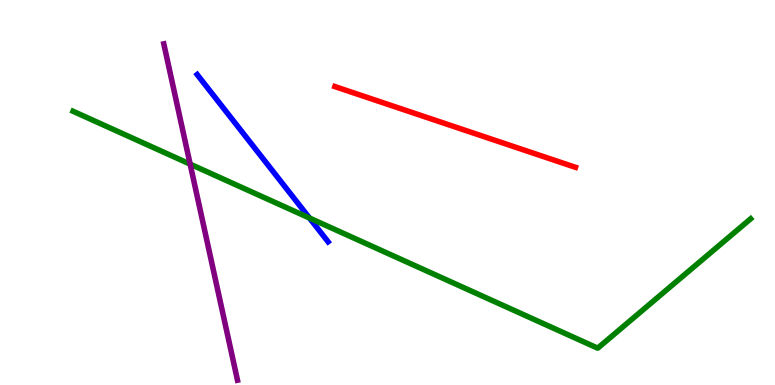[{'lines': ['blue', 'red'], 'intersections': []}, {'lines': ['green', 'red'], 'intersections': []}, {'lines': ['purple', 'red'], 'intersections': []}, {'lines': ['blue', 'green'], 'intersections': [{'x': 3.99, 'y': 4.34}]}, {'lines': ['blue', 'purple'], 'intersections': []}, {'lines': ['green', 'purple'], 'intersections': [{'x': 2.45, 'y': 5.74}]}]